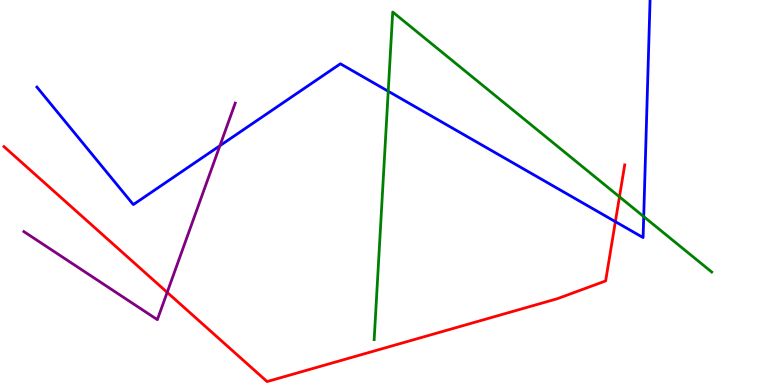[{'lines': ['blue', 'red'], 'intersections': [{'x': 7.94, 'y': 4.24}]}, {'lines': ['green', 'red'], 'intersections': [{'x': 7.99, 'y': 4.89}]}, {'lines': ['purple', 'red'], 'intersections': [{'x': 2.16, 'y': 2.41}]}, {'lines': ['blue', 'green'], 'intersections': [{'x': 5.01, 'y': 7.63}, {'x': 8.31, 'y': 4.37}]}, {'lines': ['blue', 'purple'], 'intersections': [{'x': 2.84, 'y': 6.22}]}, {'lines': ['green', 'purple'], 'intersections': []}]